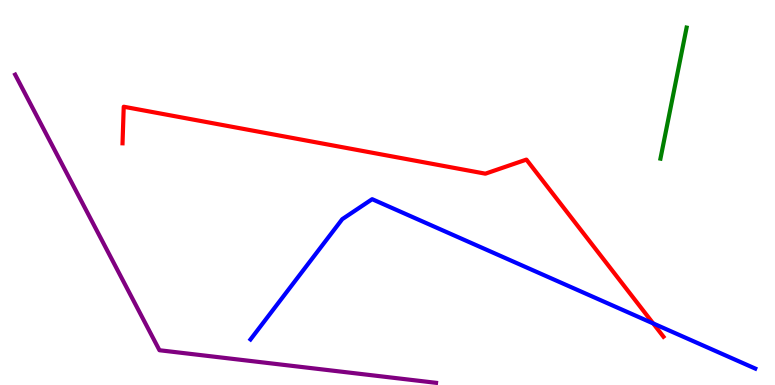[{'lines': ['blue', 'red'], 'intersections': [{'x': 8.43, 'y': 1.6}]}, {'lines': ['green', 'red'], 'intersections': []}, {'lines': ['purple', 'red'], 'intersections': []}, {'lines': ['blue', 'green'], 'intersections': []}, {'lines': ['blue', 'purple'], 'intersections': []}, {'lines': ['green', 'purple'], 'intersections': []}]